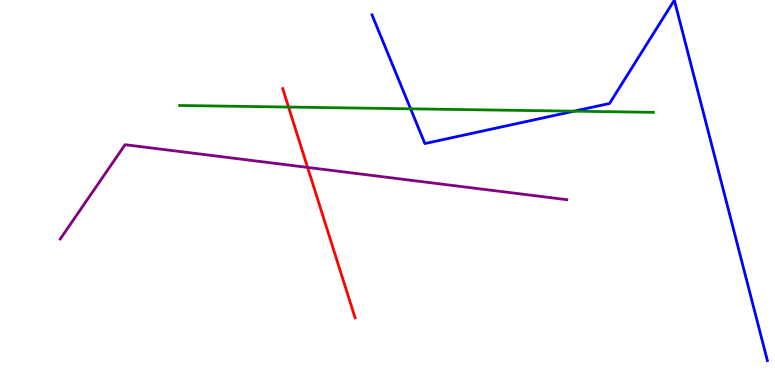[{'lines': ['blue', 'red'], 'intersections': []}, {'lines': ['green', 'red'], 'intersections': [{'x': 3.72, 'y': 7.22}]}, {'lines': ['purple', 'red'], 'intersections': [{'x': 3.97, 'y': 5.65}]}, {'lines': ['blue', 'green'], 'intersections': [{'x': 5.3, 'y': 7.17}, {'x': 7.41, 'y': 7.11}]}, {'lines': ['blue', 'purple'], 'intersections': []}, {'lines': ['green', 'purple'], 'intersections': []}]